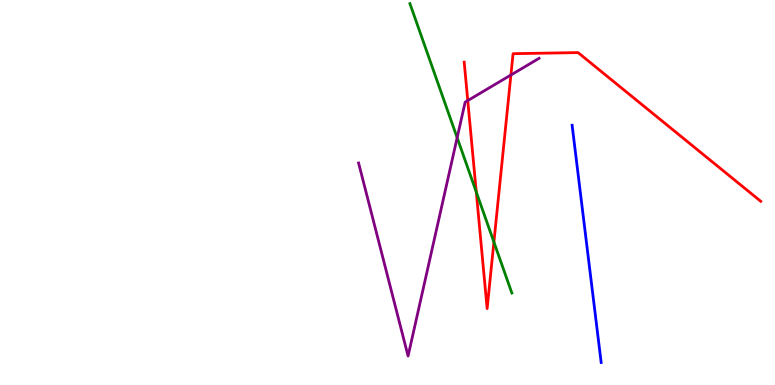[{'lines': ['blue', 'red'], 'intersections': []}, {'lines': ['green', 'red'], 'intersections': [{'x': 6.15, 'y': 5.01}, {'x': 6.37, 'y': 3.71}]}, {'lines': ['purple', 'red'], 'intersections': [{'x': 6.04, 'y': 7.39}, {'x': 6.59, 'y': 8.05}]}, {'lines': ['blue', 'green'], 'intersections': []}, {'lines': ['blue', 'purple'], 'intersections': []}, {'lines': ['green', 'purple'], 'intersections': [{'x': 5.9, 'y': 6.42}]}]